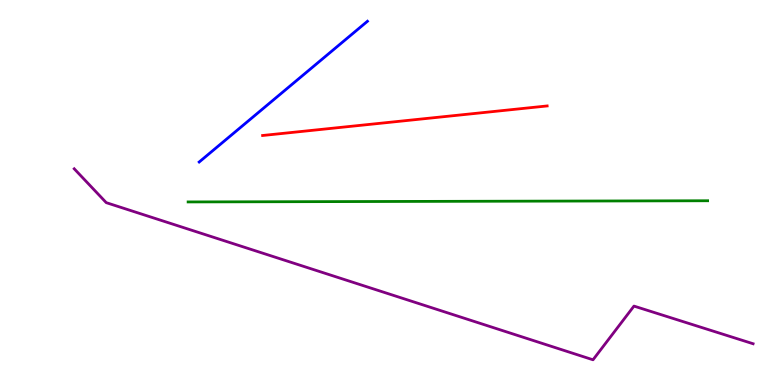[{'lines': ['blue', 'red'], 'intersections': []}, {'lines': ['green', 'red'], 'intersections': []}, {'lines': ['purple', 'red'], 'intersections': []}, {'lines': ['blue', 'green'], 'intersections': []}, {'lines': ['blue', 'purple'], 'intersections': []}, {'lines': ['green', 'purple'], 'intersections': []}]